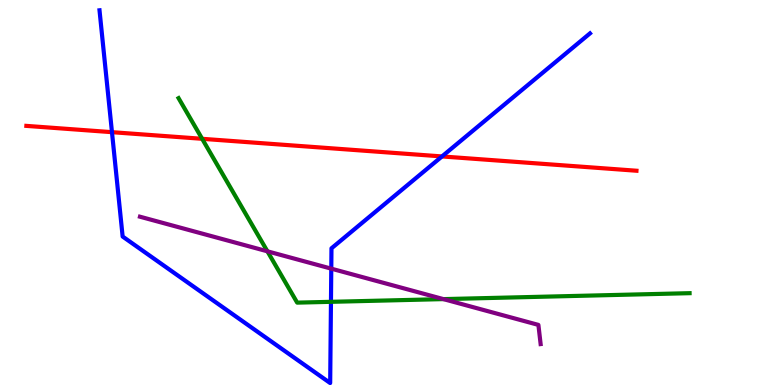[{'lines': ['blue', 'red'], 'intersections': [{'x': 1.44, 'y': 6.57}, {'x': 5.7, 'y': 5.94}]}, {'lines': ['green', 'red'], 'intersections': [{'x': 2.61, 'y': 6.39}]}, {'lines': ['purple', 'red'], 'intersections': []}, {'lines': ['blue', 'green'], 'intersections': [{'x': 4.27, 'y': 2.16}]}, {'lines': ['blue', 'purple'], 'intersections': [{'x': 4.27, 'y': 3.02}]}, {'lines': ['green', 'purple'], 'intersections': [{'x': 3.45, 'y': 3.47}, {'x': 5.72, 'y': 2.23}]}]